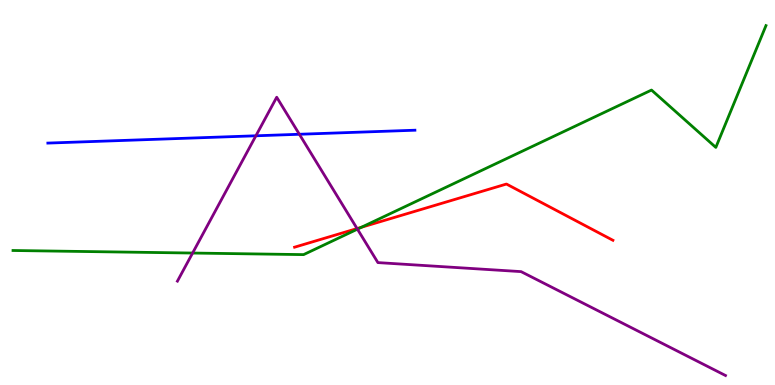[{'lines': ['blue', 'red'], 'intersections': []}, {'lines': ['green', 'red'], 'intersections': [{'x': 4.66, 'y': 4.1}]}, {'lines': ['purple', 'red'], 'intersections': [{'x': 4.61, 'y': 4.06}]}, {'lines': ['blue', 'green'], 'intersections': []}, {'lines': ['blue', 'purple'], 'intersections': [{'x': 3.3, 'y': 6.47}, {'x': 3.86, 'y': 6.51}]}, {'lines': ['green', 'purple'], 'intersections': [{'x': 2.49, 'y': 3.43}, {'x': 4.61, 'y': 4.05}]}]